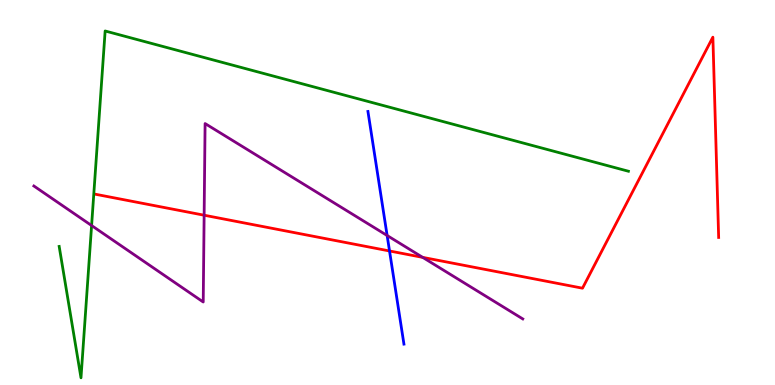[{'lines': ['blue', 'red'], 'intersections': [{'x': 5.03, 'y': 3.48}]}, {'lines': ['green', 'red'], 'intersections': []}, {'lines': ['purple', 'red'], 'intersections': [{'x': 2.63, 'y': 4.41}, {'x': 5.45, 'y': 3.32}]}, {'lines': ['blue', 'green'], 'intersections': []}, {'lines': ['blue', 'purple'], 'intersections': [{'x': 5.0, 'y': 3.88}]}, {'lines': ['green', 'purple'], 'intersections': [{'x': 1.18, 'y': 4.14}]}]